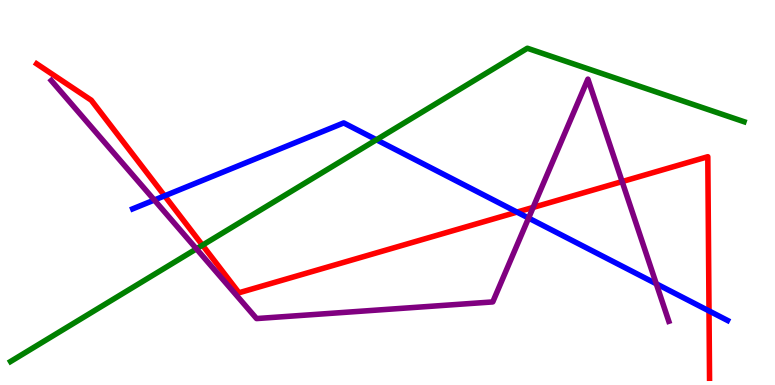[{'lines': ['blue', 'red'], 'intersections': [{'x': 2.12, 'y': 4.91}, {'x': 6.67, 'y': 4.49}, {'x': 9.15, 'y': 1.92}]}, {'lines': ['green', 'red'], 'intersections': [{'x': 2.61, 'y': 3.63}]}, {'lines': ['purple', 'red'], 'intersections': [{'x': 6.88, 'y': 4.61}, {'x': 8.03, 'y': 5.28}]}, {'lines': ['blue', 'green'], 'intersections': [{'x': 4.86, 'y': 6.37}]}, {'lines': ['blue', 'purple'], 'intersections': [{'x': 1.99, 'y': 4.8}, {'x': 6.82, 'y': 4.34}, {'x': 8.47, 'y': 2.63}]}, {'lines': ['green', 'purple'], 'intersections': [{'x': 2.53, 'y': 3.54}]}]